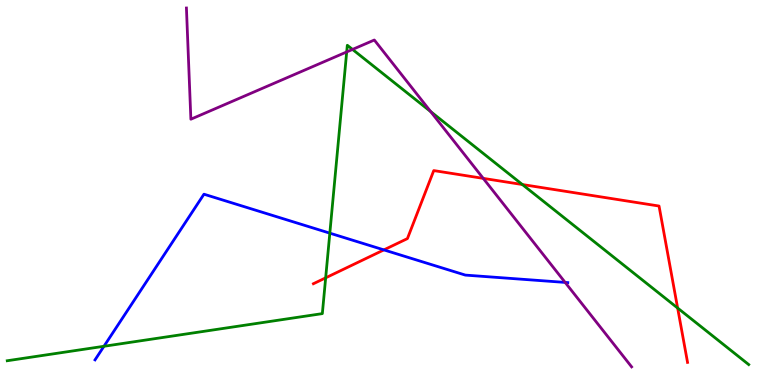[{'lines': ['blue', 'red'], 'intersections': [{'x': 4.95, 'y': 3.51}]}, {'lines': ['green', 'red'], 'intersections': [{'x': 4.2, 'y': 2.78}, {'x': 6.74, 'y': 5.21}, {'x': 8.74, 'y': 2.0}]}, {'lines': ['purple', 'red'], 'intersections': [{'x': 6.24, 'y': 5.37}]}, {'lines': ['blue', 'green'], 'intersections': [{'x': 1.34, 'y': 1.01}, {'x': 4.26, 'y': 3.94}]}, {'lines': ['blue', 'purple'], 'intersections': [{'x': 7.29, 'y': 2.66}]}, {'lines': ['green', 'purple'], 'intersections': [{'x': 4.47, 'y': 8.65}, {'x': 4.55, 'y': 8.72}, {'x': 5.56, 'y': 7.1}]}]